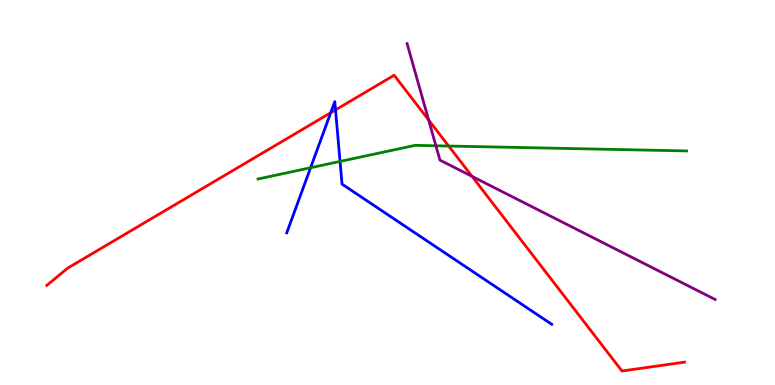[{'lines': ['blue', 'red'], 'intersections': [{'x': 4.27, 'y': 7.07}, {'x': 4.33, 'y': 7.15}]}, {'lines': ['green', 'red'], 'intersections': [{'x': 5.79, 'y': 6.21}]}, {'lines': ['purple', 'red'], 'intersections': [{'x': 5.53, 'y': 6.88}, {'x': 6.09, 'y': 5.42}]}, {'lines': ['blue', 'green'], 'intersections': [{'x': 4.01, 'y': 5.64}, {'x': 4.39, 'y': 5.81}]}, {'lines': ['blue', 'purple'], 'intersections': []}, {'lines': ['green', 'purple'], 'intersections': [{'x': 5.62, 'y': 6.21}]}]